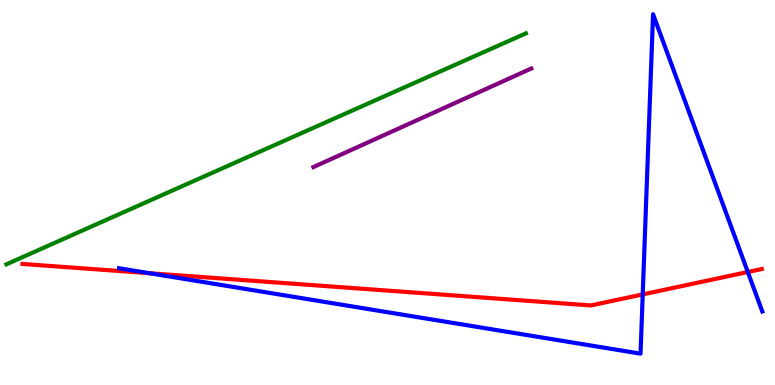[{'lines': ['blue', 'red'], 'intersections': [{'x': 1.93, 'y': 2.9}, {'x': 8.29, 'y': 2.35}, {'x': 9.65, 'y': 2.94}]}, {'lines': ['green', 'red'], 'intersections': []}, {'lines': ['purple', 'red'], 'intersections': []}, {'lines': ['blue', 'green'], 'intersections': []}, {'lines': ['blue', 'purple'], 'intersections': []}, {'lines': ['green', 'purple'], 'intersections': []}]